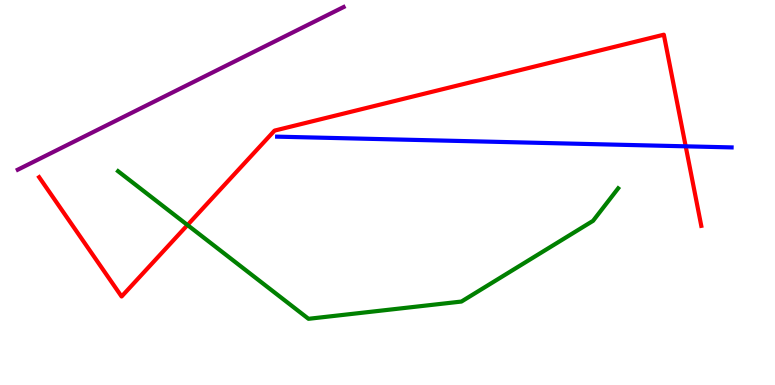[{'lines': ['blue', 'red'], 'intersections': [{'x': 8.85, 'y': 6.2}]}, {'lines': ['green', 'red'], 'intersections': [{'x': 2.42, 'y': 4.16}]}, {'lines': ['purple', 'red'], 'intersections': []}, {'lines': ['blue', 'green'], 'intersections': []}, {'lines': ['blue', 'purple'], 'intersections': []}, {'lines': ['green', 'purple'], 'intersections': []}]